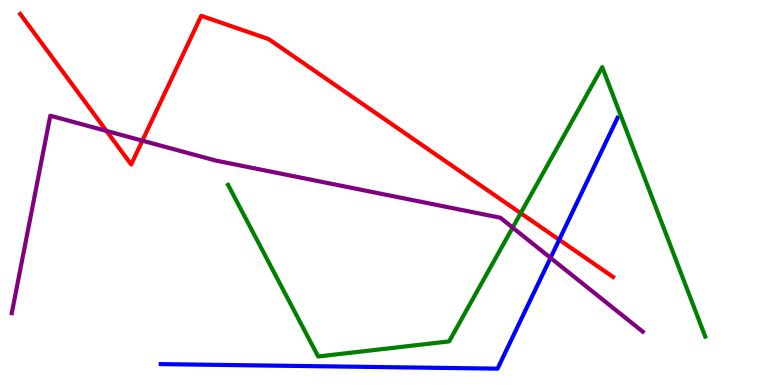[{'lines': ['blue', 'red'], 'intersections': [{'x': 7.22, 'y': 3.77}]}, {'lines': ['green', 'red'], 'intersections': [{'x': 6.72, 'y': 4.46}]}, {'lines': ['purple', 'red'], 'intersections': [{'x': 1.37, 'y': 6.6}, {'x': 1.84, 'y': 6.35}]}, {'lines': ['blue', 'green'], 'intersections': []}, {'lines': ['blue', 'purple'], 'intersections': [{'x': 7.1, 'y': 3.3}]}, {'lines': ['green', 'purple'], 'intersections': [{'x': 6.61, 'y': 4.09}]}]